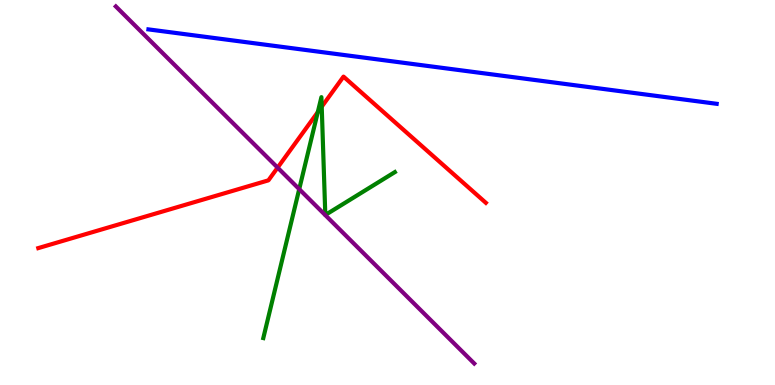[{'lines': ['blue', 'red'], 'intersections': []}, {'lines': ['green', 'red'], 'intersections': [{'x': 4.1, 'y': 7.09}, {'x': 4.15, 'y': 7.23}]}, {'lines': ['purple', 'red'], 'intersections': [{'x': 3.58, 'y': 5.65}]}, {'lines': ['blue', 'green'], 'intersections': []}, {'lines': ['blue', 'purple'], 'intersections': []}, {'lines': ['green', 'purple'], 'intersections': [{'x': 3.86, 'y': 5.09}]}]